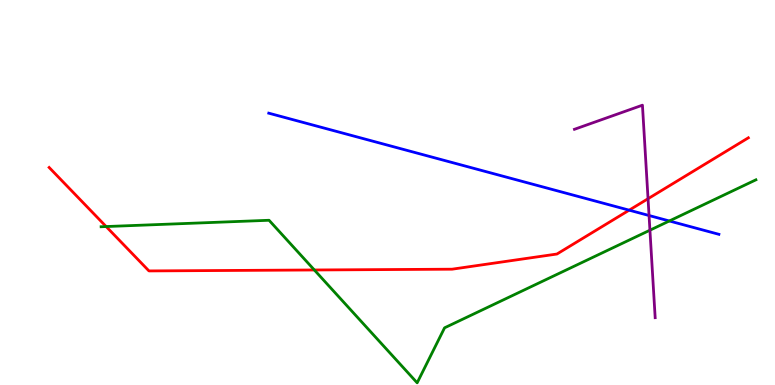[{'lines': ['blue', 'red'], 'intersections': [{'x': 8.12, 'y': 4.54}]}, {'lines': ['green', 'red'], 'intersections': [{'x': 1.37, 'y': 4.12}, {'x': 4.06, 'y': 2.99}]}, {'lines': ['purple', 'red'], 'intersections': [{'x': 8.36, 'y': 4.84}]}, {'lines': ['blue', 'green'], 'intersections': [{'x': 8.64, 'y': 4.26}]}, {'lines': ['blue', 'purple'], 'intersections': [{'x': 8.37, 'y': 4.4}]}, {'lines': ['green', 'purple'], 'intersections': [{'x': 8.39, 'y': 4.02}]}]